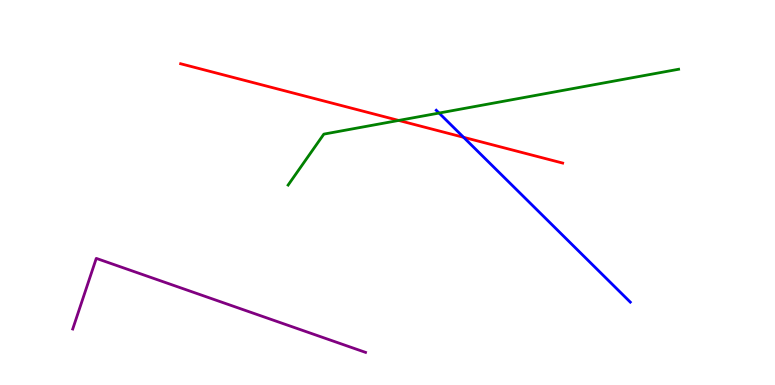[{'lines': ['blue', 'red'], 'intersections': [{'x': 5.98, 'y': 6.43}]}, {'lines': ['green', 'red'], 'intersections': [{'x': 5.14, 'y': 6.87}]}, {'lines': ['purple', 'red'], 'intersections': []}, {'lines': ['blue', 'green'], 'intersections': [{'x': 5.67, 'y': 7.06}]}, {'lines': ['blue', 'purple'], 'intersections': []}, {'lines': ['green', 'purple'], 'intersections': []}]